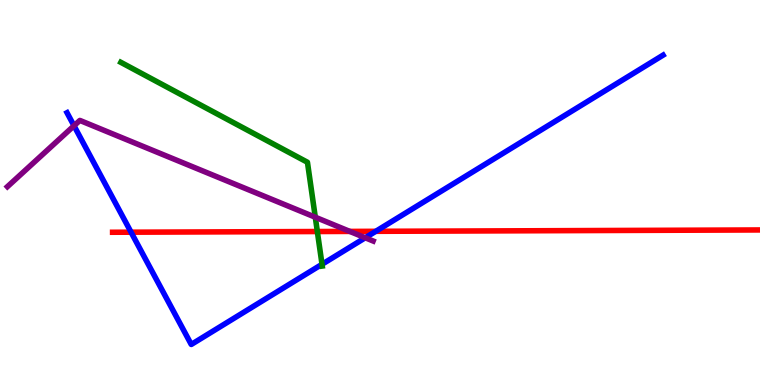[{'lines': ['blue', 'red'], 'intersections': [{'x': 1.69, 'y': 3.97}, {'x': 4.85, 'y': 3.99}]}, {'lines': ['green', 'red'], 'intersections': [{'x': 4.09, 'y': 3.99}]}, {'lines': ['purple', 'red'], 'intersections': [{'x': 4.51, 'y': 3.99}]}, {'lines': ['blue', 'green'], 'intersections': [{'x': 4.16, 'y': 3.14}]}, {'lines': ['blue', 'purple'], 'intersections': [{'x': 0.955, 'y': 6.73}, {'x': 4.71, 'y': 3.82}]}, {'lines': ['green', 'purple'], 'intersections': [{'x': 4.07, 'y': 4.36}]}]